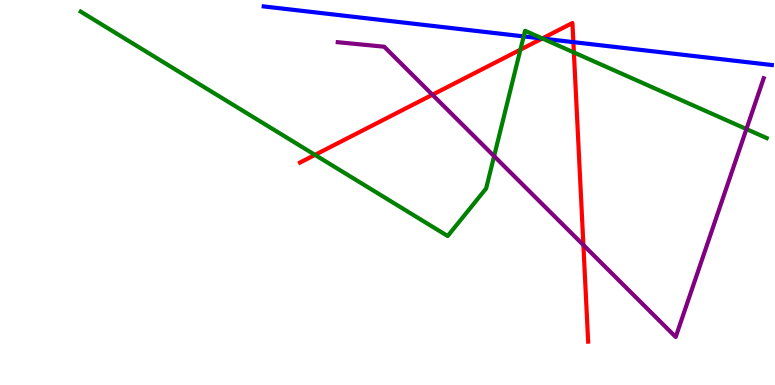[{'lines': ['blue', 'red'], 'intersections': [{'x': 7.0, 'y': 9.0}, {'x': 7.4, 'y': 8.91}]}, {'lines': ['green', 'red'], 'intersections': [{'x': 4.06, 'y': 5.98}, {'x': 6.71, 'y': 8.71}, {'x': 7.0, 'y': 9.0}, {'x': 7.41, 'y': 8.64}]}, {'lines': ['purple', 'red'], 'intersections': [{'x': 5.58, 'y': 7.54}, {'x': 7.53, 'y': 3.64}]}, {'lines': ['blue', 'green'], 'intersections': [{'x': 6.76, 'y': 9.05}, {'x': 7.0, 'y': 9.0}]}, {'lines': ['blue', 'purple'], 'intersections': []}, {'lines': ['green', 'purple'], 'intersections': [{'x': 6.38, 'y': 5.94}, {'x': 9.63, 'y': 6.65}]}]